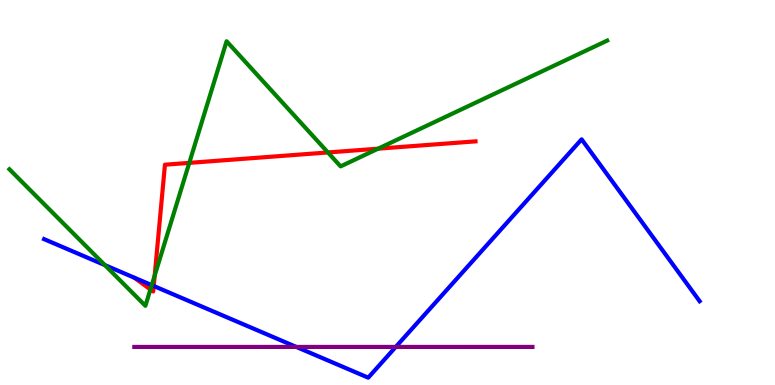[{'lines': ['blue', 'red'], 'intersections': [{'x': 1.98, 'y': 2.57}]}, {'lines': ['green', 'red'], 'intersections': [{'x': 1.94, 'y': 2.48}, {'x': 2.0, 'y': 2.84}, {'x': 2.44, 'y': 5.77}, {'x': 4.23, 'y': 6.04}, {'x': 4.88, 'y': 6.14}]}, {'lines': ['purple', 'red'], 'intersections': []}, {'lines': ['blue', 'green'], 'intersections': [{'x': 1.35, 'y': 3.11}, {'x': 1.96, 'y': 2.59}]}, {'lines': ['blue', 'purple'], 'intersections': [{'x': 3.82, 'y': 0.989}, {'x': 5.11, 'y': 0.989}]}, {'lines': ['green', 'purple'], 'intersections': []}]